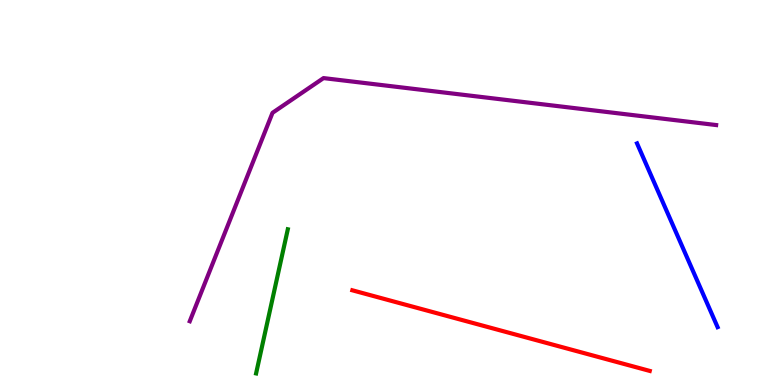[{'lines': ['blue', 'red'], 'intersections': []}, {'lines': ['green', 'red'], 'intersections': []}, {'lines': ['purple', 'red'], 'intersections': []}, {'lines': ['blue', 'green'], 'intersections': []}, {'lines': ['blue', 'purple'], 'intersections': []}, {'lines': ['green', 'purple'], 'intersections': []}]